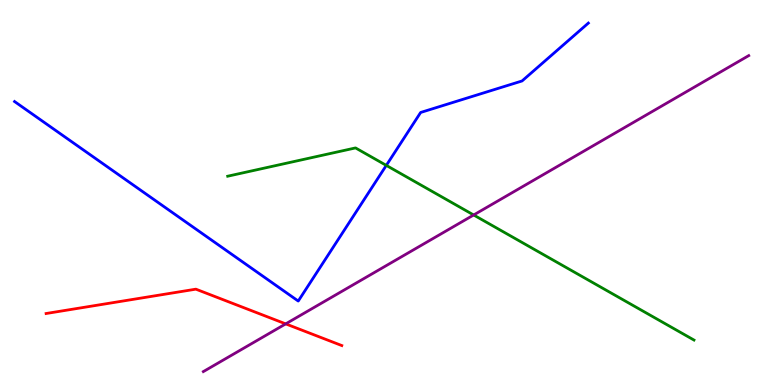[{'lines': ['blue', 'red'], 'intersections': []}, {'lines': ['green', 'red'], 'intersections': []}, {'lines': ['purple', 'red'], 'intersections': [{'x': 3.69, 'y': 1.59}]}, {'lines': ['blue', 'green'], 'intersections': [{'x': 4.98, 'y': 5.7}]}, {'lines': ['blue', 'purple'], 'intersections': []}, {'lines': ['green', 'purple'], 'intersections': [{'x': 6.11, 'y': 4.42}]}]